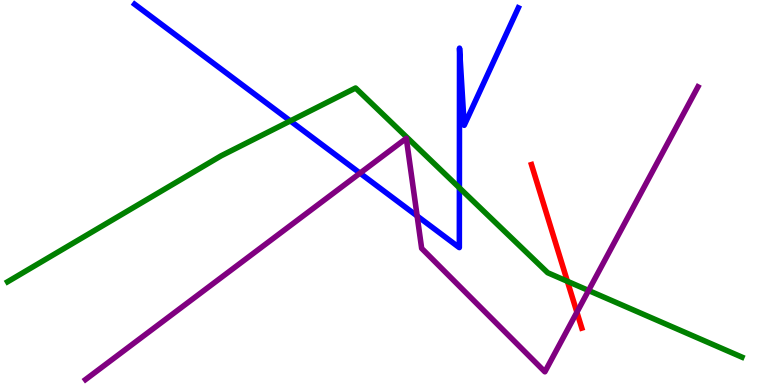[{'lines': ['blue', 'red'], 'intersections': []}, {'lines': ['green', 'red'], 'intersections': [{'x': 7.32, 'y': 2.69}]}, {'lines': ['purple', 'red'], 'intersections': [{'x': 7.44, 'y': 1.89}]}, {'lines': ['blue', 'green'], 'intersections': [{'x': 3.75, 'y': 6.86}, {'x': 5.93, 'y': 5.12}]}, {'lines': ['blue', 'purple'], 'intersections': [{'x': 4.65, 'y': 5.5}, {'x': 5.38, 'y': 4.39}]}, {'lines': ['green', 'purple'], 'intersections': [{'x': 7.59, 'y': 2.45}]}]